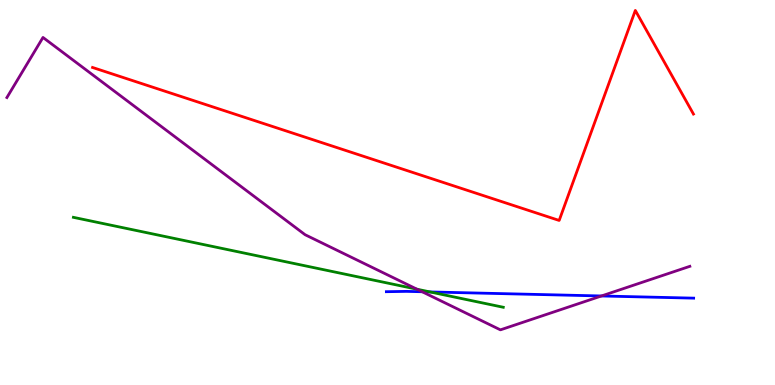[{'lines': ['blue', 'red'], 'intersections': []}, {'lines': ['green', 'red'], 'intersections': []}, {'lines': ['purple', 'red'], 'intersections': []}, {'lines': ['blue', 'green'], 'intersections': [{'x': 5.55, 'y': 2.42}]}, {'lines': ['blue', 'purple'], 'intersections': [{'x': 5.45, 'y': 2.42}, {'x': 7.76, 'y': 2.31}]}, {'lines': ['green', 'purple'], 'intersections': [{'x': 5.38, 'y': 2.49}]}]